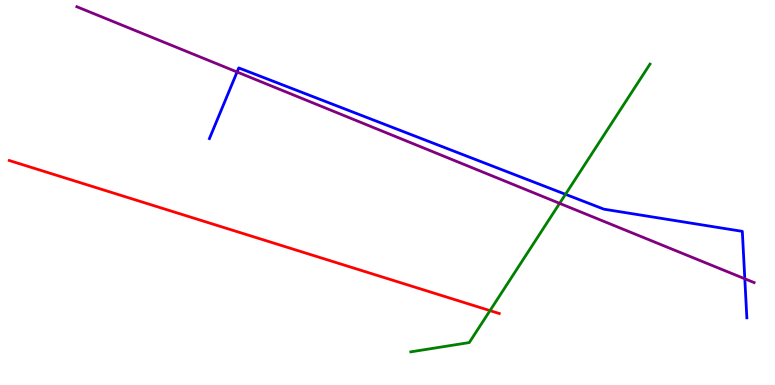[{'lines': ['blue', 'red'], 'intersections': []}, {'lines': ['green', 'red'], 'intersections': [{'x': 6.32, 'y': 1.93}]}, {'lines': ['purple', 'red'], 'intersections': []}, {'lines': ['blue', 'green'], 'intersections': [{'x': 7.3, 'y': 4.95}]}, {'lines': ['blue', 'purple'], 'intersections': [{'x': 3.06, 'y': 8.13}, {'x': 9.61, 'y': 2.76}]}, {'lines': ['green', 'purple'], 'intersections': [{'x': 7.22, 'y': 4.72}]}]